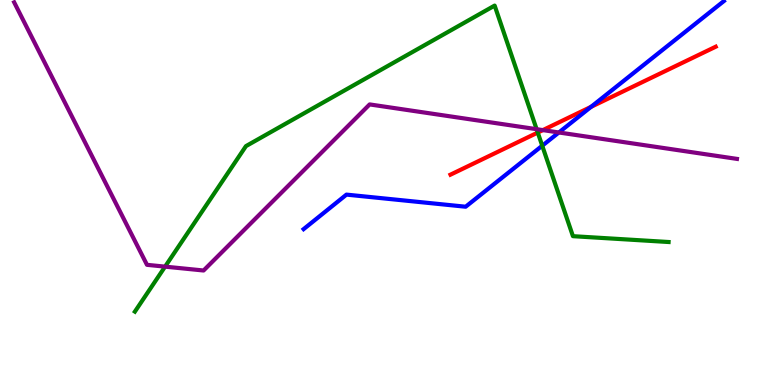[{'lines': ['blue', 'red'], 'intersections': [{'x': 7.63, 'y': 7.22}]}, {'lines': ['green', 'red'], 'intersections': [{'x': 6.94, 'y': 6.56}]}, {'lines': ['purple', 'red'], 'intersections': [{'x': 7.0, 'y': 6.62}]}, {'lines': ['blue', 'green'], 'intersections': [{'x': 7.0, 'y': 6.21}]}, {'lines': ['blue', 'purple'], 'intersections': [{'x': 7.21, 'y': 6.56}]}, {'lines': ['green', 'purple'], 'intersections': [{'x': 2.13, 'y': 3.07}, {'x': 6.92, 'y': 6.64}]}]